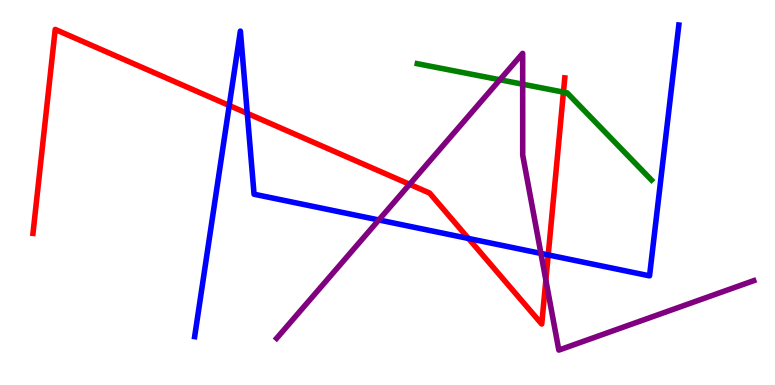[{'lines': ['blue', 'red'], 'intersections': [{'x': 2.96, 'y': 7.26}, {'x': 3.19, 'y': 7.06}, {'x': 6.04, 'y': 3.81}, {'x': 7.07, 'y': 3.38}]}, {'lines': ['green', 'red'], 'intersections': [{'x': 7.27, 'y': 7.61}]}, {'lines': ['purple', 'red'], 'intersections': [{'x': 5.29, 'y': 5.21}, {'x': 7.04, 'y': 2.72}]}, {'lines': ['blue', 'green'], 'intersections': []}, {'lines': ['blue', 'purple'], 'intersections': [{'x': 4.89, 'y': 4.29}, {'x': 6.98, 'y': 3.42}]}, {'lines': ['green', 'purple'], 'intersections': [{'x': 6.45, 'y': 7.93}, {'x': 6.74, 'y': 7.81}]}]